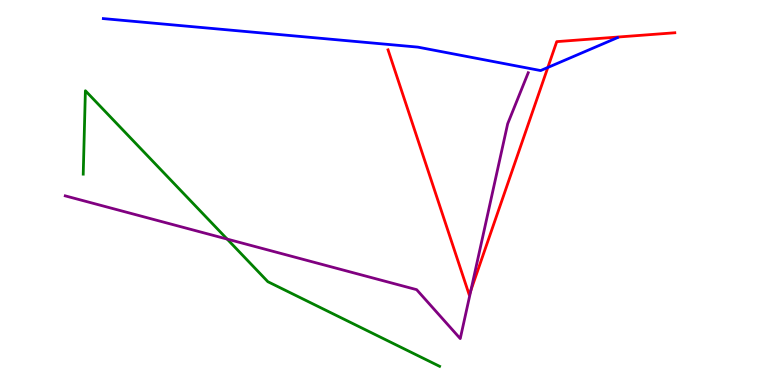[{'lines': ['blue', 'red'], 'intersections': [{'x': 7.07, 'y': 8.25}]}, {'lines': ['green', 'red'], 'intersections': []}, {'lines': ['purple', 'red'], 'intersections': [{'x': 6.08, 'y': 2.46}]}, {'lines': ['blue', 'green'], 'intersections': []}, {'lines': ['blue', 'purple'], 'intersections': []}, {'lines': ['green', 'purple'], 'intersections': [{'x': 2.93, 'y': 3.79}]}]